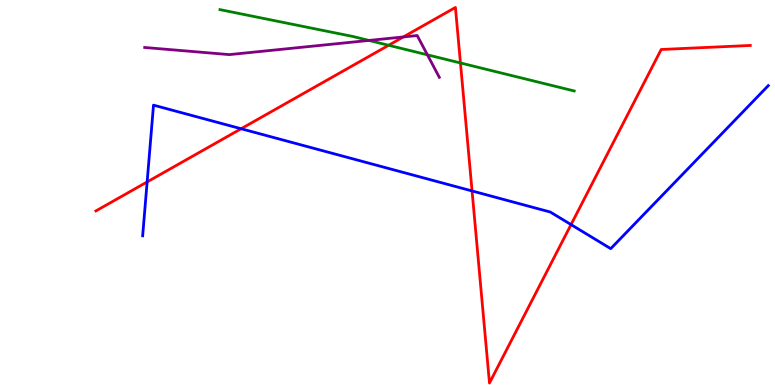[{'lines': ['blue', 'red'], 'intersections': [{'x': 1.9, 'y': 5.27}, {'x': 3.11, 'y': 6.66}, {'x': 6.09, 'y': 5.04}, {'x': 7.37, 'y': 4.17}]}, {'lines': ['green', 'red'], 'intersections': [{'x': 5.01, 'y': 8.82}, {'x': 5.94, 'y': 8.36}]}, {'lines': ['purple', 'red'], 'intersections': [{'x': 5.2, 'y': 9.04}]}, {'lines': ['blue', 'green'], 'intersections': []}, {'lines': ['blue', 'purple'], 'intersections': []}, {'lines': ['green', 'purple'], 'intersections': [{'x': 4.76, 'y': 8.95}, {'x': 5.51, 'y': 8.58}]}]